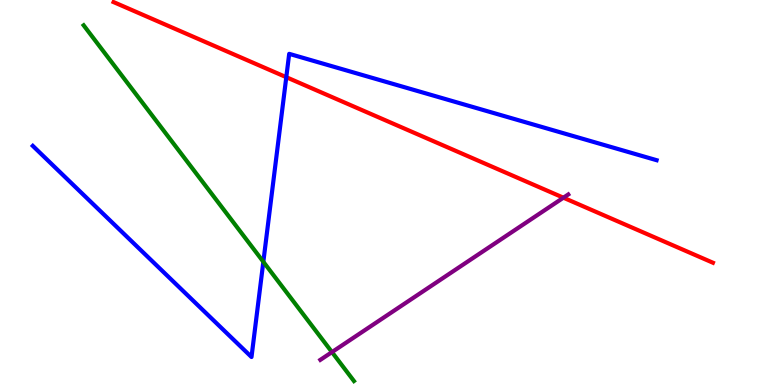[{'lines': ['blue', 'red'], 'intersections': [{'x': 3.69, 'y': 8.0}]}, {'lines': ['green', 'red'], 'intersections': []}, {'lines': ['purple', 'red'], 'intersections': [{'x': 7.27, 'y': 4.86}]}, {'lines': ['blue', 'green'], 'intersections': [{'x': 3.4, 'y': 3.2}]}, {'lines': ['blue', 'purple'], 'intersections': []}, {'lines': ['green', 'purple'], 'intersections': [{'x': 4.28, 'y': 0.854}]}]